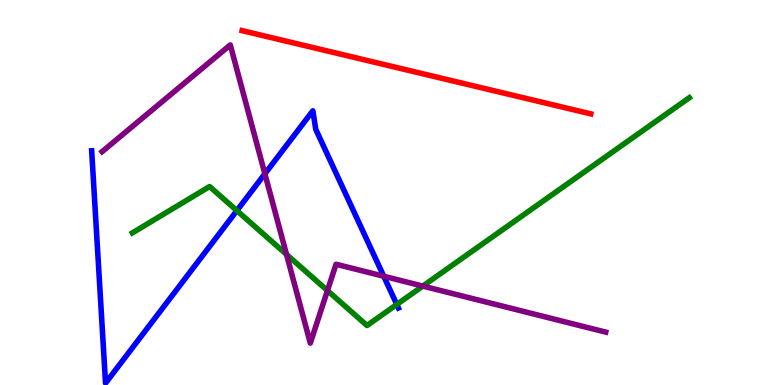[{'lines': ['blue', 'red'], 'intersections': []}, {'lines': ['green', 'red'], 'intersections': []}, {'lines': ['purple', 'red'], 'intersections': []}, {'lines': ['blue', 'green'], 'intersections': [{'x': 3.06, 'y': 4.53}, {'x': 5.12, 'y': 2.09}]}, {'lines': ['blue', 'purple'], 'intersections': [{'x': 3.42, 'y': 5.49}, {'x': 4.95, 'y': 2.82}]}, {'lines': ['green', 'purple'], 'intersections': [{'x': 3.7, 'y': 3.39}, {'x': 4.23, 'y': 2.45}, {'x': 5.46, 'y': 2.57}]}]